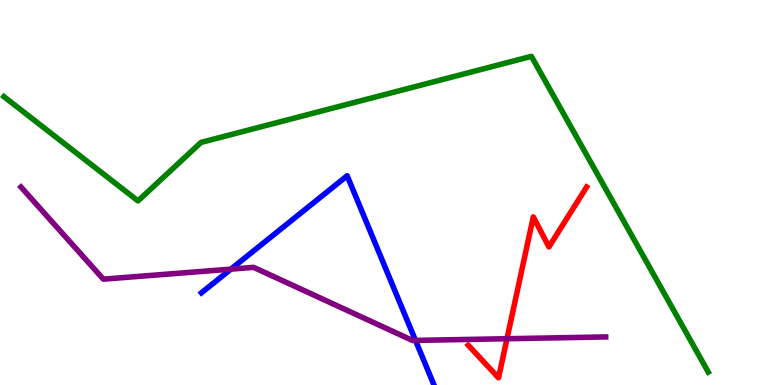[{'lines': ['blue', 'red'], 'intersections': []}, {'lines': ['green', 'red'], 'intersections': []}, {'lines': ['purple', 'red'], 'intersections': [{'x': 6.54, 'y': 1.2}]}, {'lines': ['blue', 'green'], 'intersections': []}, {'lines': ['blue', 'purple'], 'intersections': [{'x': 2.98, 'y': 3.01}, {'x': 5.36, 'y': 1.16}]}, {'lines': ['green', 'purple'], 'intersections': []}]